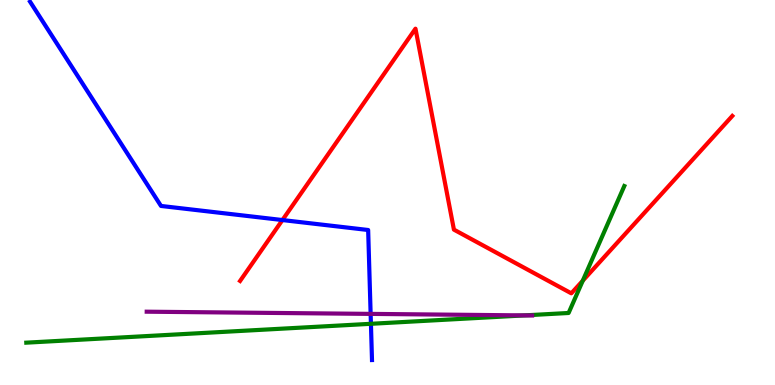[{'lines': ['blue', 'red'], 'intersections': [{'x': 3.64, 'y': 4.28}]}, {'lines': ['green', 'red'], 'intersections': [{'x': 7.52, 'y': 2.71}]}, {'lines': ['purple', 'red'], 'intersections': []}, {'lines': ['blue', 'green'], 'intersections': [{'x': 4.79, 'y': 1.59}]}, {'lines': ['blue', 'purple'], 'intersections': [{'x': 4.78, 'y': 1.85}]}, {'lines': ['green', 'purple'], 'intersections': [{'x': 6.77, 'y': 1.81}]}]